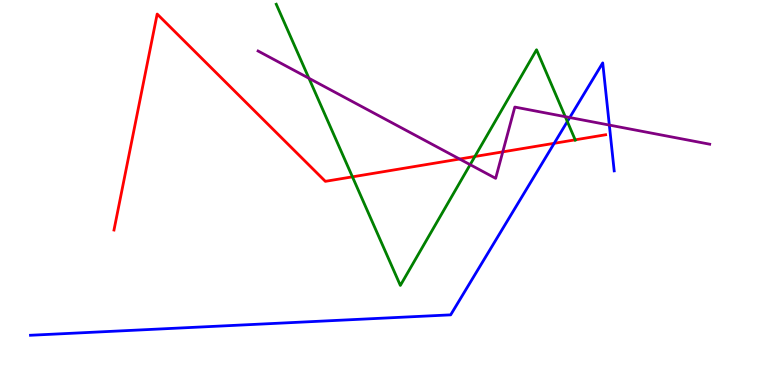[{'lines': ['blue', 'red'], 'intersections': [{'x': 7.15, 'y': 6.28}]}, {'lines': ['green', 'red'], 'intersections': [{'x': 4.55, 'y': 5.41}, {'x': 6.13, 'y': 5.94}, {'x': 7.42, 'y': 6.37}]}, {'lines': ['purple', 'red'], 'intersections': [{'x': 5.93, 'y': 5.87}, {'x': 6.49, 'y': 6.06}]}, {'lines': ['blue', 'green'], 'intersections': [{'x': 7.32, 'y': 6.84}]}, {'lines': ['blue', 'purple'], 'intersections': [{'x': 7.35, 'y': 6.95}, {'x': 7.86, 'y': 6.75}]}, {'lines': ['green', 'purple'], 'intersections': [{'x': 3.99, 'y': 7.97}, {'x': 6.07, 'y': 5.72}, {'x': 7.29, 'y': 6.97}]}]